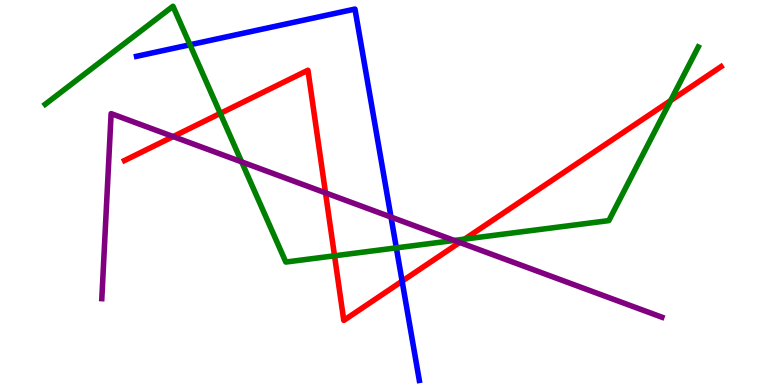[{'lines': ['blue', 'red'], 'intersections': [{'x': 5.19, 'y': 2.7}]}, {'lines': ['green', 'red'], 'intersections': [{'x': 2.84, 'y': 7.05}, {'x': 4.32, 'y': 3.36}, {'x': 6.0, 'y': 3.79}, {'x': 8.65, 'y': 7.39}]}, {'lines': ['purple', 'red'], 'intersections': [{'x': 2.23, 'y': 6.45}, {'x': 4.2, 'y': 4.99}, {'x': 5.93, 'y': 3.7}]}, {'lines': ['blue', 'green'], 'intersections': [{'x': 2.45, 'y': 8.84}, {'x': 5.11, 'y': 3.56}]}, {'lines': ['blue', 'purple'], 'intersections': [{'x': 5.05, 'y': 4.36}]}, {'lines': ['green', 'purple'], 'intersections': [{'x': 3.12, 'y': 5.8}, {'x': 5.86, 'y': 3.75}]}]